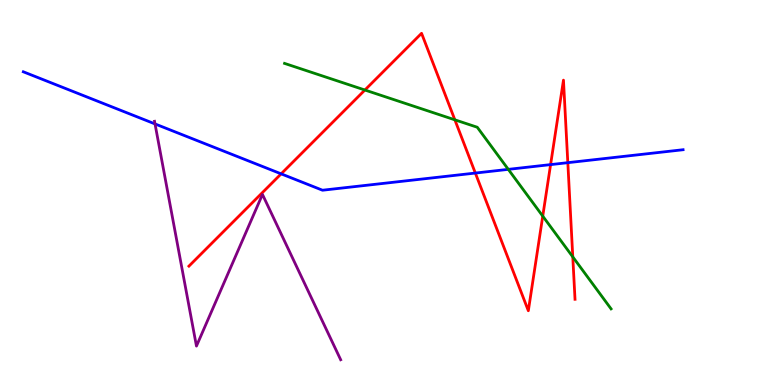[{'lines': ['blue', 'red'], 'intersections': [{'x': 3.63, 'y': 5.48}, {'x': 6.13, 'y': 5.5}, {'x': 7.1, 'y': 5.72}, {'x': 7.33, 'y': 5.77}]}, {'lines': ['green', 'red'], 'intersections': [{'x': 4.71, 'y': 7.66}, {'x': 5.87, 'y': 6.89}, {'x': 7.0, 'y': 4.39}, {'x': 7.39, 'y': 3.33}]}, {'lines': ['purple', 'red'], 'intersections': []}, {'lines': ['blue', 'green'], 'intersections': [{'x': 6.56, 'y': 5.6}]}, {'lines': ['blue', 'purple'], 'intersections': [{'x': 2.0, 'y': 6.78}]}, {'lines': ['green', 'purple'], 'intersections': []}]